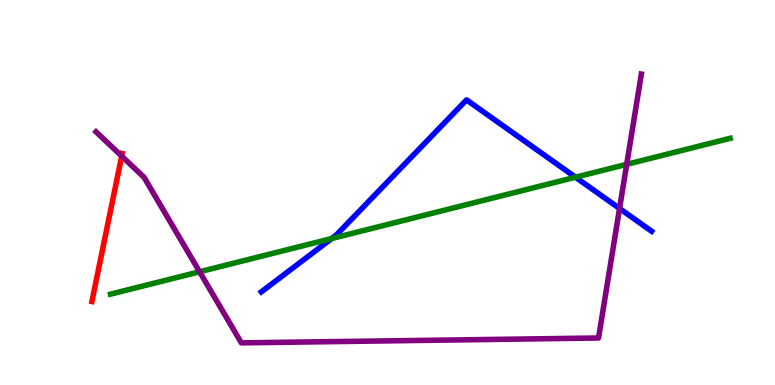[{'lines': ['blue', 'red'], 'intersections': []}, {'lines': ['green', 'red'], 'intersections': []}, {'lines': ['purple', 'red'], 'intersections': [{'x': 1.57, 'y': 5.94}]}, {'lines': ['blue', 'green'], 'intersections': [{'x': 4.28, 'y': 3.8}, {'x': 7.43, 'y': 5.4}]}, {'lines': ['blue', 'purple'], 'intersections': [{'x': 7.99, 'y': 4.58}]}, {'lines': ['green', 'purple'], 'intersections': [{'x': 2.58, 'y': 2.94}, {'x': 8.09, 'y': 5.73}]}]